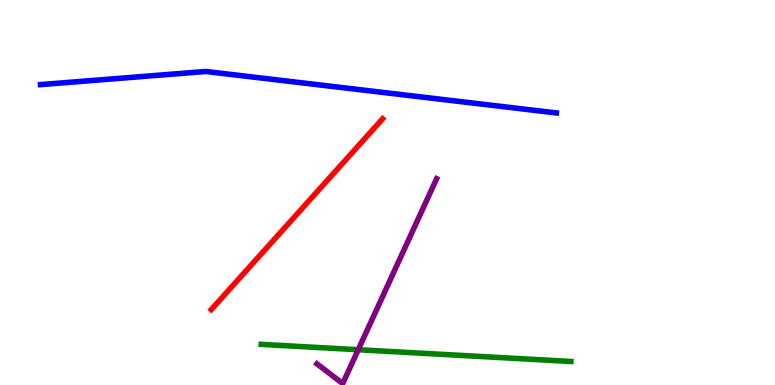[{'lines': ['blue', 'red'], 'intersections': []}, {'lines': ['green', 'red'], 'intersections': []}, {'lines': ['purple', 'red'], 'intersections': []}, {'lines': ['blue', 'green'], 'intersections': []}, {'lines': ['blue', 'purple'], 'intersections': []}, {'lines': ['green', 'purple'], 'intersections': [{'x': 4.62, 'y': 0.916}]}]